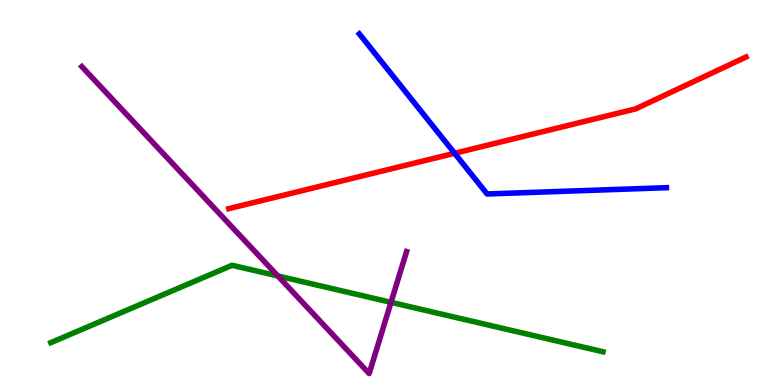[{'lines': ['blue', 'red'], 'intersections': [{'x': 5.87, 'y': 6.02}]}, {'lines': ['green', 'red'], 'intersections': []}, {'lines': ['purple', 'red'], 'intersections': []}, {'lines': ['blue', 'green'], 'intersections': []}, {'lines': ['blue', 'purple'], 'intersections': []}, {'lines': ['green', 'purple'], 'intersections': [{'x': 3.58, 'y': 2.83}, {'x': 5.05, 'y': 2.15}]}]